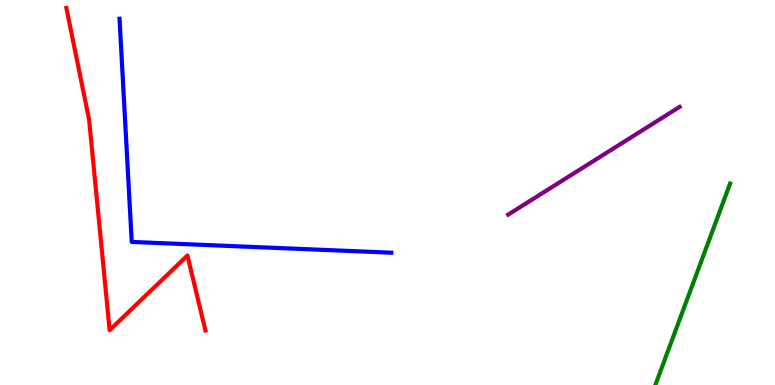[{'lines': ['blue', 'red'], 'intersections': []}, {'lines': ['green', 'red'], 'intersections': []}, {'lines': ['purple', 'red'], 'intersections': []}, {'lines': ['blue', 'green'], 'intersections': []}, {'lines': ['blue', 'purple'], 'intersections': []}, {'lines': ['green', 'purple'], 'intersections': []}]